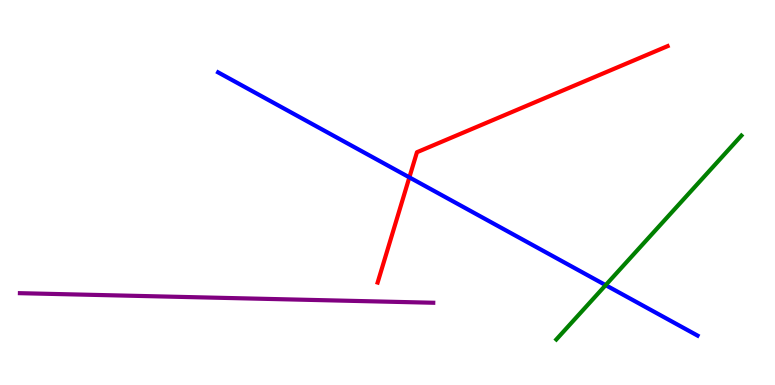[{'lines': ['blue', 'red'], 'intersections': [{'x': 5.28, 'y': 5.39}]}, {'lines': ['green', 'red'], 'intersections': []}, {'lines': ['purple', 'red'], 'intersections': []}, {'lines': ['blue', 'green'], 'intersections': [{'x': 7.81, 'y': 2.59}]}, {'lines': ['blue', 'purple'], 'intersections': []}, {'lines': ['green', 'purple'], 'intersections': []}]